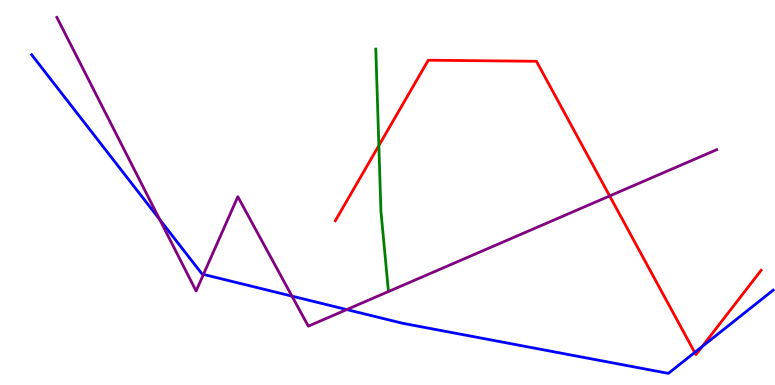[{'lines': ['blue', 'red'], 'intersections': [{'x': 8.96, 'y': 0.845}, {'x': 9.06, 'y': 0.999}]}, {'lines': ['green', 'red'], 'intersections': [{'x': 4.89, 'y': 6.22}]}, {'lines': ['purple', 'red'], 'intersections': [{'x': 7.87, 'y': 4.91}]}, {'lines': ['blue', 'green'], 'intersections': []}, {'lines': ['blue', 'purple'], 'intersections': [{'x': 2.06, 'y': 4.3}, {'x': 2.63, 'y': 2.87}, {'x': 3.77, 'y': 2.31}, {'x': 4.47, 'y': 1.96}]}, {'lines': ['green', 'purple'], 'intersections': []}]